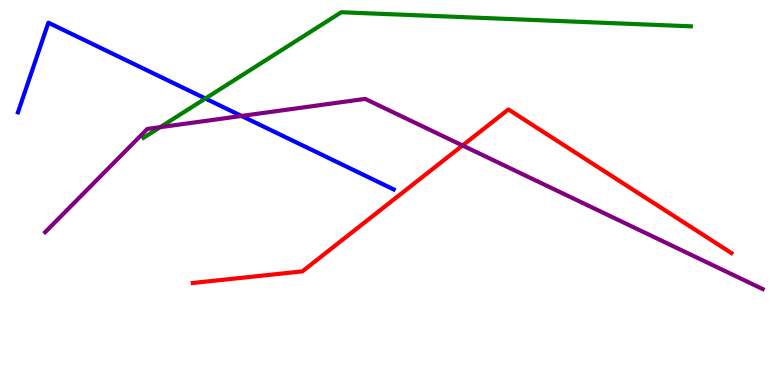[{'lines': ['blue', 'red'], 'intersections': []}, {'lines': ['green', 'red'], 'intersections': []}, {'lines': ['purple', 'red'], 'intersections': [{'x': 5.97, 'y': 6.22}]}, {'lines': ['blue', 'green'], 'intersections': [{'x': 2.65, 'y': 7.44}]}, {'lines': ['blue', 'purple'], 'intersections': [{'x': 3.12, 'y': 6.99}]}, {'lines': ['green', 'purple'], 'intersections': [{'x': 2.07, 'y': 6.7}]}]